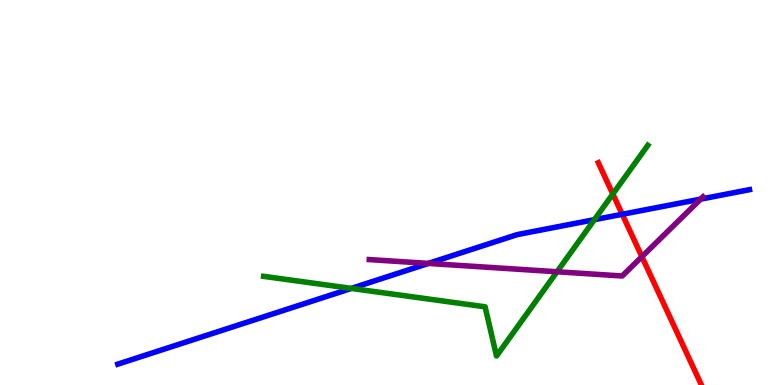[{'lines': ['blue', 'red'], 'intersections': [{'x': 8.03, 'y': 4.43}]}, {'lines': ['green', 'red'], 'intersections': [{'x': 7.91, 'y': 4.96}]}, {'lines': ['purple', 'red'], 'intersections': [{'x': 8.28, 'y': 3.33}]}, {'lines': ['blue', 'green'], 'intersections': [{'x': 4.53, 'y': 2.51}, {'x': 7.67, 'y': 4.29}]}, {'lines': ['blue', 'purple'], 'intersections': [{'x': 5.53, 'y': 3.16}, {'x': 9.04, 'y': 4.83}]}, {'lines': ['green', 'purple'], 'intersections': [{'x': 7.19, 'y': 2.94}]}]